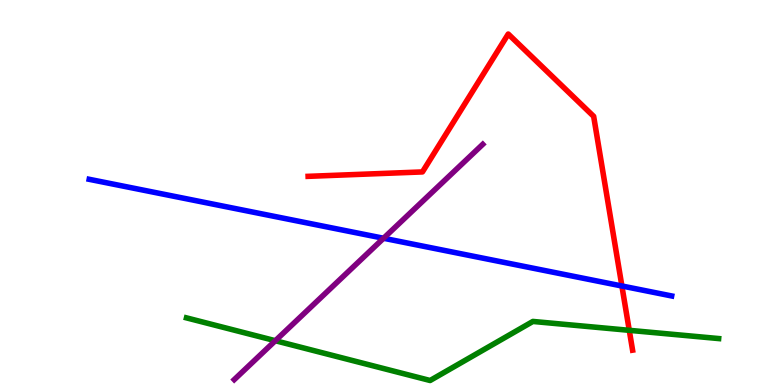[{'lines': ['blue', 'red'], 'intersections': [{'x': 8.02, 'y': 2.57}]}, {'lines': ['green', 'red'], 'intersections': [{'x': 8.12, 'y': 1.42}]}, {'lines': ['purple', 'red'], 'intersections': []}, {'lines': ['blue', 'green'], 'intersections': []}, {'lines': ['blue', 'purple'], 'intersections': [{'x': 4.95, 'y': 3.81}]}, {'lines': ['green', 'purple'], 'intersections': [{'x': 3.55, 'y': 1.15}]}]